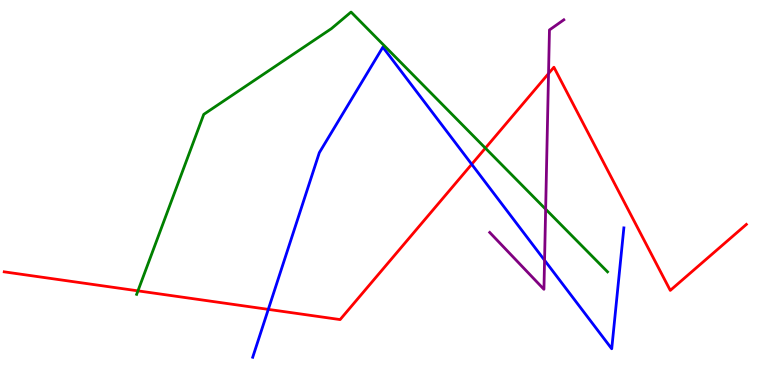[{'lines': ['blue', 'red'], 'intersections': [{'x': 3.46, 'y': 1.96}, {'x': 6.09, 'y': 5.73}]}, {'lines': ['green', 'red'], 'intersections': [{'x': 1.78, 'y': 2.45}, {'x': 6.26, 'y': 6.15}]}, {'lines': ['purple', 'red'], 'intersections': [{'x': 7.08, 'y': 8.09}]}, {'lines': ['blue', 'green'], 'intersections': []}, {'lines': ['blue', 'purple'], 'intersections': [{'x': 7.03, 'y': 3.24}]}, {'lines': ['green', 'purple'], 'intersections': [{'x': 7.04, 'y': 4.57}]}]